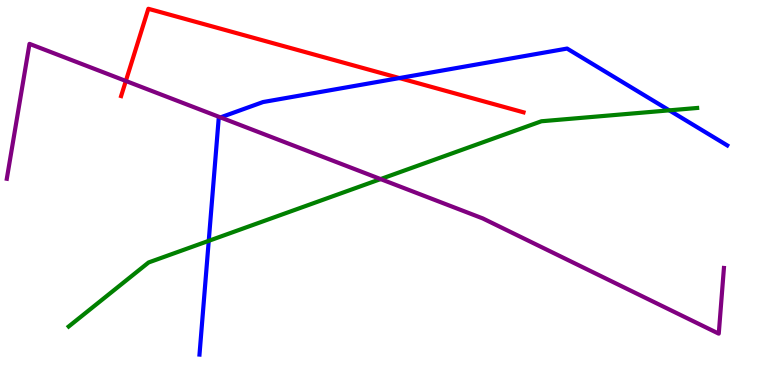[{'lines': ['blue', 'red'], 'intersections': [{'x': 5.15, 'y': 7.97}]}, {'lines': ['green', 'red'], 'intersections': []}, {'lines': ['purple', 'red'], 'intersections': [{'x': 1.62, 'y': 7.9}]}, {'lines': ['blue', 'green'], 'intersections': [{'x': 2.69, 'y': 3.74}, {'x': 8.64, 'y': 7.13}]}, {'lines': ['blue', 'purple'], 'intersections': [{'x': 2.84, 'y': 6.95}]}, {'lines': ['green', 'purple'], 'intersections': [{'x': 4.91, 'y': 5.35}]}]